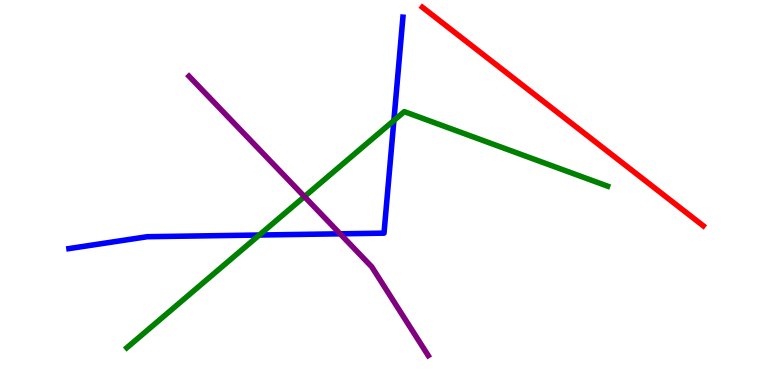[{'lines': ['blue', 'red'], 'intersections': []}, {'lines': ['green', 'red'], 'intersections': []}, {'lines': ['purple', 'red'], 'intersections': []}, {'lines': ['blue', 'green'], 'intersections': [{'x': 3.35, 'y': 3.9}, {'x': 5.08, 'y': 6.87}]}, {'lines': ['blue', 'purple'], 'intersections': [{'x': 4.39, 'y': 3.93}]}, {'lines': ['green', 'purple'], 'intersections': [{'x': 3.93, 'y': 4.89}]}]